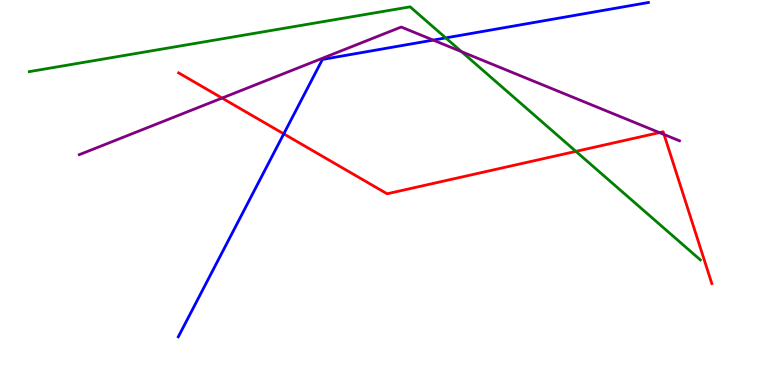[{'lines': ['blue', 'red'], 'intersections': [{'x': 3.66, 'y': 6.52}]}, {'lines': ['green', 'red'], 'intersections': [{'x': 7.43, 'y': 6.07}]}, {'lines': ['purple', 'red'], 'intersections': [{'x': 2.87, 'y': 7.45}, {'x': 8.51, 'y': 6.56}, {'x': 8.57, 'y': 6.51}]}, {'lines': ['blue', 'green'], 'intersections': [{'x': 5.75, 'y': 9.02}]}, {'lines': ['blue', 'purple'], 'intersections': [{'x': 5.59, 'y': 8.96}]}, {'lines': ['green', 'purple'], 'intersections': [{'x': 5.96, 'y': 8.66}]}]